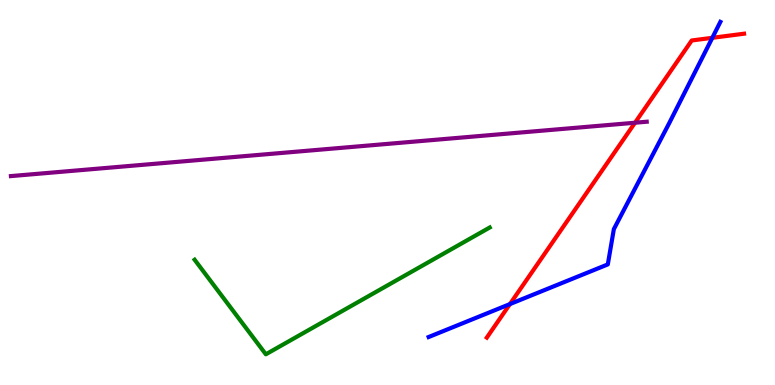[{'lines': ['blue', 'red'], 'intersections': [{'x': 6.58, 'y': 2.1}, {'x': 9.19, 'y': 9.02}]}, {'lines': ['green', 'red'], 'intersections': []}, {'lines': ['purple', 'red'], 'intersections': [{'x': 8.19, 'y': 6.81}]}, {'lines': ['blue', 'green'], 'intersections': []}, {'lines': ['blue', 'purple'], 'intersections': []}, {'lines': ['green', 'purple'], 'intersections': []}]